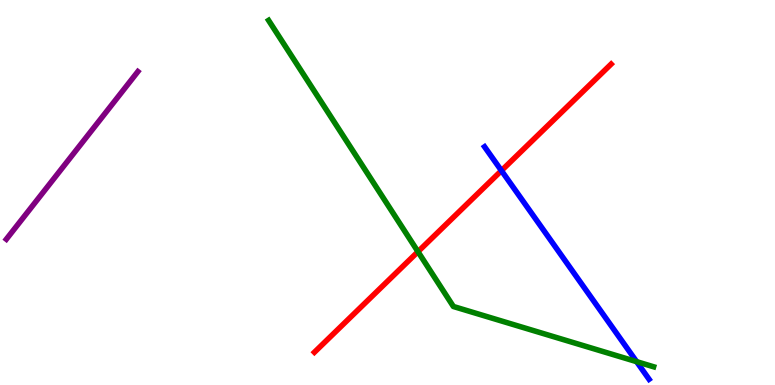[{'lines': ['blue', 'red'], 'intersections': [{'x': 6.47, 'y': 5.57}]}, {'lines': ['green', 'red'], 'intersections': [{'x': 5.39, 'y': 3.46}]}, {'lines': ['purple', 'red'], 'intersections': []}, {'lines': ['blue', 'green'], 'intersections': [{'x': 8.21, 'y': 0.606}]}, {'lines': ['blue', 'purple'], 'intersections': []}, {'lines': ['green', 'purple'], 'intersections': []}]